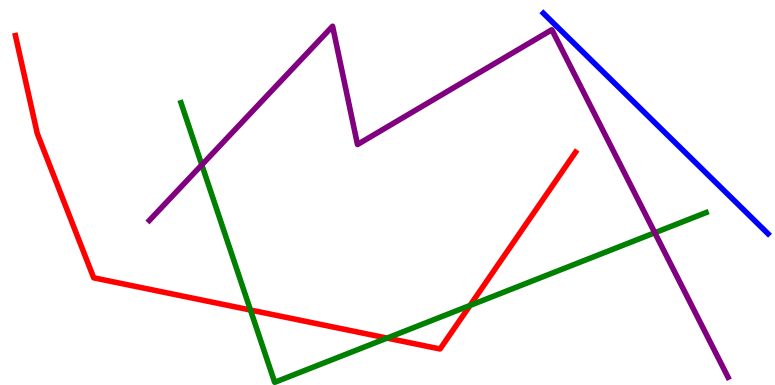[{'lines': ['blue', 'red'], 'intersections': []}, {'lines': ['green', 'red'], 'intersections': [{'x': 3.23, 'y': 1.95}, {'x': 4.99, 'y': 1.22}, {'x': 6.06, 'y': 2.07}]}, {'lines': ['purple', 'red'], 'intersections': []}, {'lines': ['blue', 'green'], 'intersections': []}, {'lines': ['blue', 'purple'], 'intersections': []}, {'lines': ['green', 'purple'], 'intersections': [{'x': 2.6, 'y': 5.72}, {'x': 8.45, 'y': 3.95}]}]